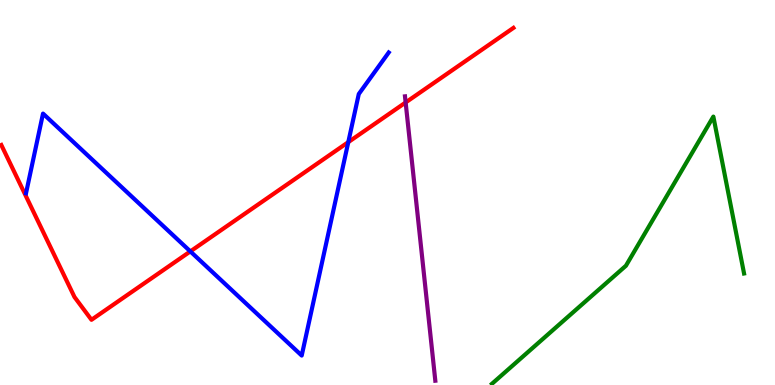[{'lines': ['blue', 'red'], 'intersections': [{'x': 2.46, 'y': 3.47}, {'x': 4.49, 'y': 6.31}]}, {'lines': ['green', 'red'], 'intersections': []}, {'lines': ['purple', 'red'], 'intersections': [{'x': 5.23, 'y': 7.34}]}, {'lines': ['blue', 'green'], 'intersections': []}, {'lines': ['blue', 'purple'], 'intersections': []}, {'lines': ['green', 'purple'], 'intersections': []}]